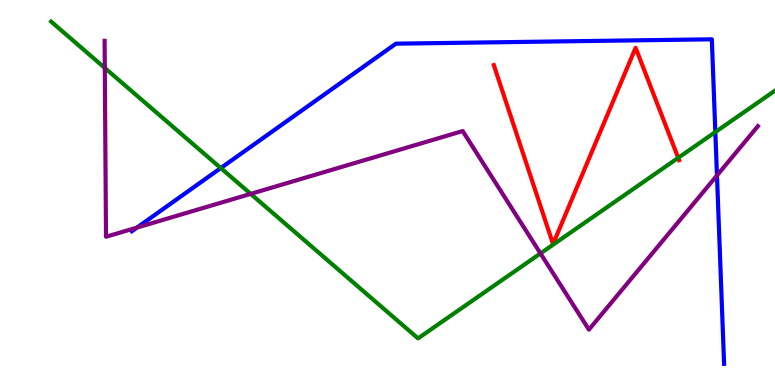[{'lines': ['blue', 'red'], 'intersections': []}, {'lines': ['green', 'red'], 'intersections': [{'x': 8.75, 'y': 5.9}]}, {'lines': ['purple', 'red'], 'intersections': []}, {'lines': ['blue', 'green'], 'intersections': [{'x': 2.85, 'y': 5.63}, {'x': 9.23, 'y': 6.57}]}, {'lines': ['blue', 'purple'], 'intersections': [{'x': 1.77, 'y': 4.09}, {'x': 9.25, 'y': 5.44}]}, {'lines': ['green', 'purple'], 'intersections': [{'x': 1.35, 'y': 8.24}, {'x': 3.23, 'y': 4.96}, {'x': 6.97, 'y': 3.42}]}]